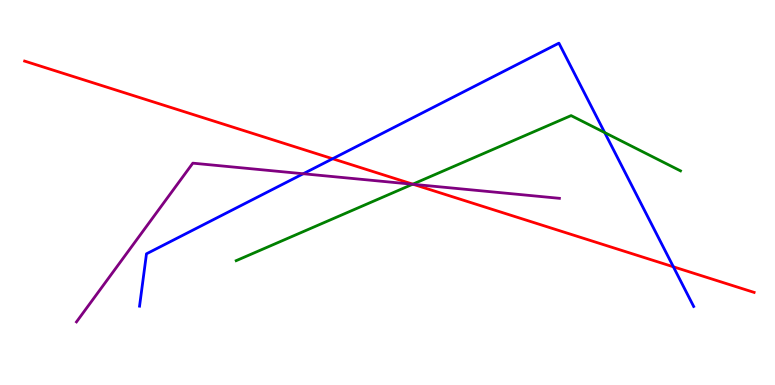[{'lines': ['blue', 'red'], 'intersections': [{'x': 4.29, 'y': 5.88}, {'x': 8.69, 'y': 3.07}]}, {'lines': ['green', 'red'], 'intersections': [{'x': 5.33, 'y': 5.22}]}, {'lines': ['purple', 'red'], 'intersections': [{'x': 5.33, 'y': 5.21}]}, {'lines': ['blue', 'green'], 'intersections': [{'x': 7.8, 'y': 6.56}]}, {'lines': ['blue', 'purple'], 'intersections': [{'x': 3.91, 'y': 5.49}]}, {'lines': ['green', 'purple'], 'intersections': [{'x': 5.32, 'y': 5.21}]}]